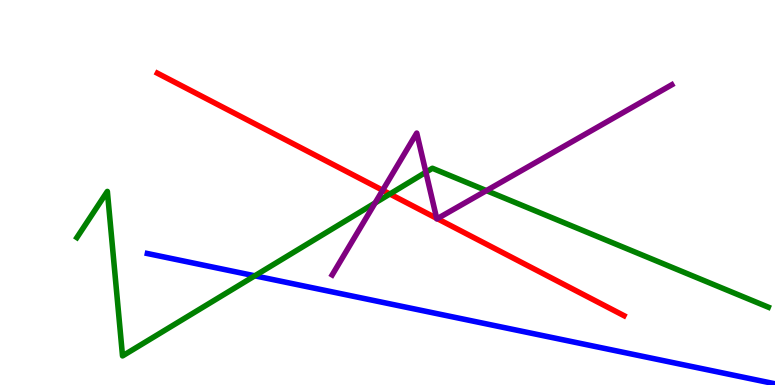[{'lines': ['blue', 'red'], 'intersections': []}, {'lines': ['green', 'red'], 'intersections': [{'x': 5.03, 'y': 4.96}]}, {'lines': ['purple', 'red'], 'intersections': [{'x': 4.94, 'y': 5.06}, {'x': 5.63, 'y': 4.33}, {'x': 5.64, 'y': 4.32}]}, {'lines': ['blue', 'green'], 'intersections': [{'x': 3.29, 'y': 2.84}]}, {'lines': ['blue', 'purple'], 'intersections': []}, {'lines': ['green', 'purple'], 'intersections': [{'x': 4.84, 'y': 4.73}, {'x': 5.5, 'y': 5.53}, {'x': 6.28, 'y': 5.05}]}]